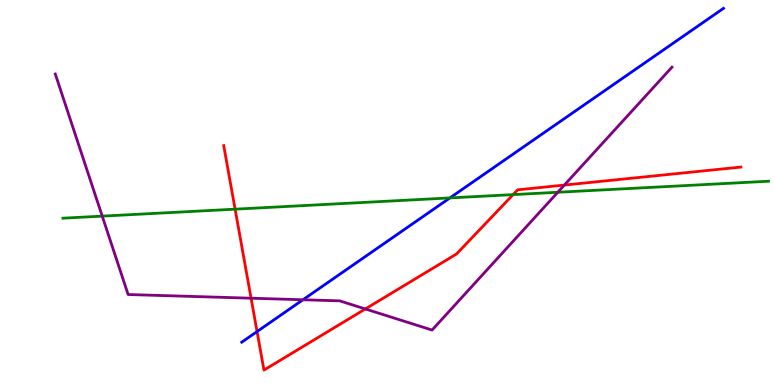[{'lines': ['blue', 'red'], 'intersections': [{'x': 3.32, 'y': 1.39}]}, {'lines': ['green', 'red'], 'intersections': [{'x': 3.03, 'y': 4.57}, {'x': 6.62, 'y': 4.95}]}, {'lines': ['purple', 'red'], 'intersections': [{'x': 3.24, 'y': 2.25}, {'x': 4.71, 'y': 1.98}, {'x': 7.28, 'y': 5.19}]}, {'lines': ['blue', 'green'], 'intersections': [{'x': 5.81, 'y': 4.86}]}, {'lines': ['blue', 'purple'], 'intersections': [{'x': 3.91, 'y': 2.21}]}, {'lines': ['green', 'purple'], 'intersections': [{'x': 1.32, 'y': 4.39}, {'x': 7.2, 'y': 5.01}]}]